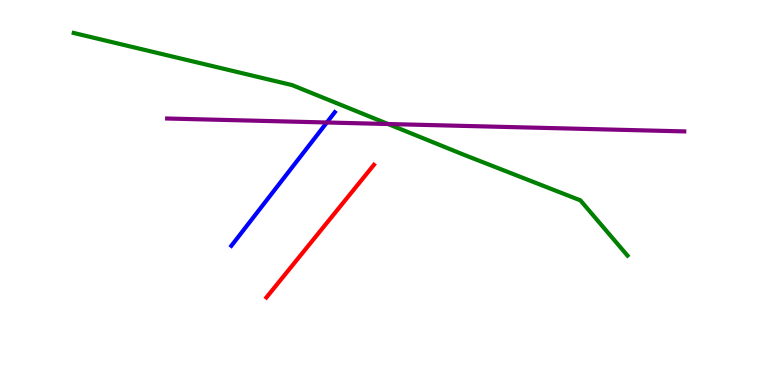[{'lines': ['blue', 'red'], 'intersections': []}, {'lines': ['green', 'red'], 'intersections': []}, {'lines': ['purple', 'red'], 'intersections': []}, {'lines': ['blue', 'green'], 'intersections': []}, {'lines': ['blue', 'purple'], 'intersections': [{'x': 4.22, 'y': 6.82}]}, {'lines': ['green', 'purple'], 'intersections': [{'x': 5.01, 'y': 6.78}]}]